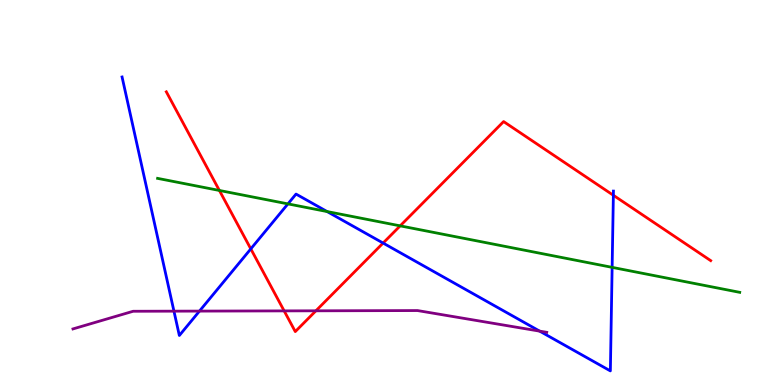[{'lines': ['blue', 'red'], 'intersections': [{'x': 3.24, 'y': 3.54}, {'x': 4.94, 'y': 3.69}, {'x': 7.91, 'y': 4.93}]}, {'lines': ['green', 'red'], 'intersections': [{'x': 2.83, 'y': 5.05}, {'x': 5.16, 'y': 4.13}]}, {'lines': ['purple', 'red'], 'intersections': [{'x': 3.67, 'y': 1.92}, {'x': 4.08, 'y': 1.93}]}, {'lines': ['blue', 'green'], 'intersections': [{'x': 3.72, 'y': 4.7}, {'x': 4.22, 'y': 4.51}, {'x': 7.9, 'y': 3.06}]}, {'lines': ['blue', 'purple'], 'intersections': [{'x': 2.24, 'y': 1.92}, {'x': 2.57, 'y': 1.92}, {'x': 6.96, 'y': 1.4}]}, {'lines': ['green', 'purple'], 'intersections': []}]